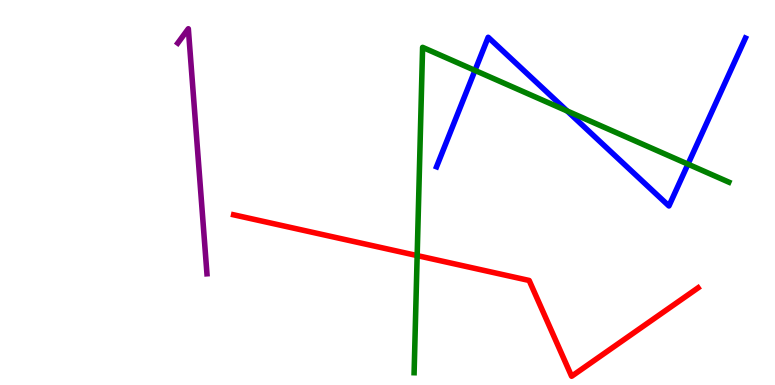[{'lines': ['blue', 'red'], 'intersections': []}, {'lines': ['green', 'red'], 'intersections': [{'x': 5.38, 'y': 3.36}]}, {'lines': ['purple', 'red'], 'intersections': []}, {'lines': ['blue', 'green'], 'intersections': [{'x': 6.13, 'y': 8.17}, {'x': 7.32, 'y': 7.12}, {'x': 8.88, 'y': 5.74}]}, {'lines': ['blue', 'purple'], 'intersections': []}, {'lines': ['green', 'purple'], 'intersections': []}]